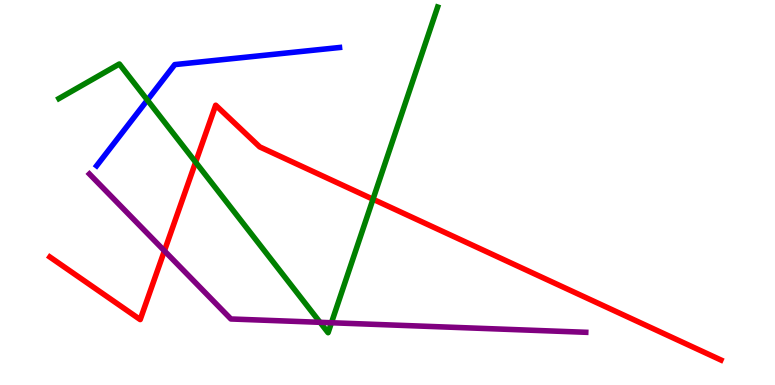[{'lines': ['blue', 'red'], 'intersections': []}, {'lines': ['green', 'red'], 'intersections': [{'x': 2.52, 'y': 5.79}, {'x': 4.81, 'y': 4.83}]}, {'lines': ['purple', 'red'], 'intersections': [{'x': 2.12, 'y': 3.48}]}, {'lines': ['blue', 'green'], 'intersections': [{'x': 1.9, 'y': 7.4}]}, {'lines': ['blue', 'purple'], 'intersections': []}, {'lines': ['green', 'purple'], 'intersections': [{'x': 4.13, 'y': 1.63}, {'x': 4.28, 'y': 1.62}]}]